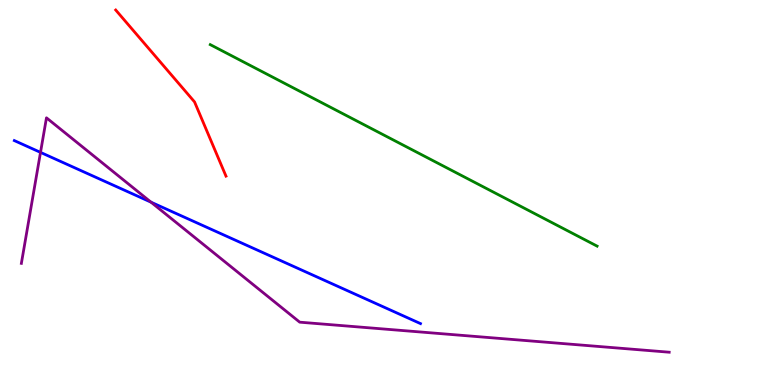[{'lines': ['blue', 'red'], 'intersections': []}, {'lines': ['green', 'red'], 'intersections': []}, {'lines': ['purple', 'red'], 'intersections': []}, {'lines': ['blue', 'green'], 'intersections': []}, {'lines': ['blue', 'purple'], 'intersections': [{'x': 0.523, 'y': 6.04}, {'x': 1.95, 'y': 4.75}]}, {'lines': ['green', 'purple'], 'intersections': []}]